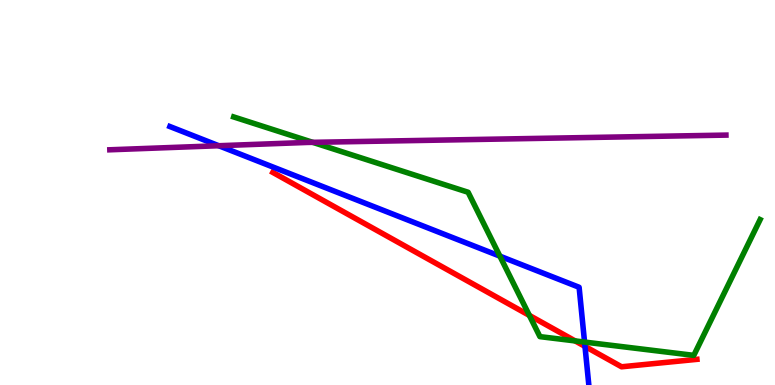[{'lines': ['blue', 'red'], 'intersections': [{'x': 7.55, 'y': 1.0}]}, {'lines': ['green', 'red'], 'intersections': [{'x': 6.83, 'y': 1.81}, {'x': 7.42, 'y': 1.14}]}, {'lines': ['purple', 'red'], 'intersections': []}, {'lines': ['blue', 'green'], 'intersections': [{'x': 6.45, 'y': 3.35}, {'x': 7.54, 'y': 1.12}]}, {'lines': ['blue', 'purple'], 'intersections': [{'x': 2.82, 'y': 6.21}]}, {'lines': ['green', 'purple'], 'intersections': [{'x': 4.04, 'y': 6.3}]}]